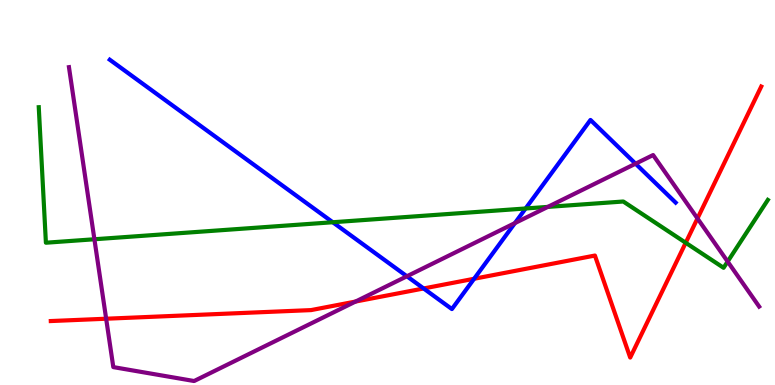[{'lines': ['blue', 'red'], 'intersections': [{'x': 5.47, 'y': 2.51}, {'x': 6.12, 'y': 2.76}]}, {'lines': ['green', 'red'], 'intersections': [{'x': 8.85, 'y': 3.69}]}, {'lines': ['purple', 'red'], 'intersections': [{'x': 1.37, 'y': 1.72}, {'x': 4.59, 'y': 2.17}, {'x': 9.0, 'y': 4.33}]}, {'lines': ['blue', 'green'], 'intersections': [{'x': 4.29, 'y': 4.23}, {'x': 6.78, 'y': 4.58}]}, {'lines': ['blue', 'purple'], 'intersections': [{'x': 5.25, 'y': 2.82}, {'x': 6.64, 'y': 4.21}, {'x': 8.2, 'y': 5.75}]}, {'lines': ['green', 'purple'], 'intersections': [{'x': 1.22, 'y': 3.79}, {'x': 7.07, 'y': 4.63}, {'x': 9.39, 'y': 3.21}]}]